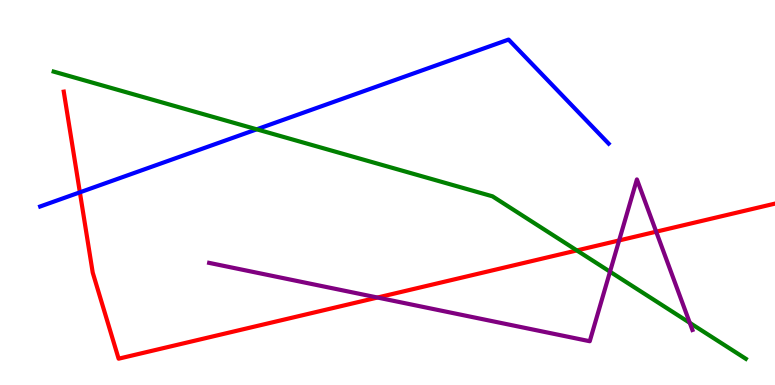[{'lines': ['blue', 'red'], 'intersections': [{'x': 1.03, 'y': 5.0}]}, {'lines': ['green', 'red'], 'intersections': [{'x': 7.44, 'y': 3.5}]}, {'lines': ['purple', 'red'], 'intersections': [{'x': 4.87, 'y': 2.27}, {'x': 7.99, 'y': 3.75}, {'x': 8.47, 'y': 3.98}]}, {'lines': ['blue', 'green'], 'intersections': [{'x': 3.31, 'y': 6.64}]}, {'lines': ['blue', 'purple'], 'intersections': []}, {'lines': ['green', 'purple'], 'intersections': [{'x': 7.87, 'y': 2.94}, {'x': 8.9, 'y': 1.61}]}]